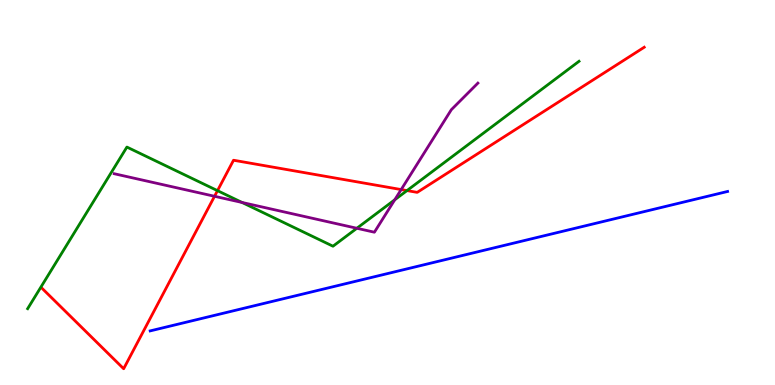[{'lines': ['blue', 'red'], 'intersections': []}, {'lines': ['green', 'red'], 'intersections': [{'x': 2.81, 'y': 5.05}, {'x': 5.25, 'y': 5.05}]}, {'lines': ['purple', 'red'], 'intersections': [{'x': 2.77, 'y': 4.9}, {'x': 5.18, 'y': 5.08}]}, {'lines': ['blue', 'green'], 'intersections': []}, {'lines': ['blue', 'purple'], 'intersections': []}, {'lines': ['green', 'purple'], 'intersections': [{'x': 3.12, 'y': 4.74}, {'x': 4.6, 'y': 4.07}, {'x': 5.09, 'y': 4.81}]}]